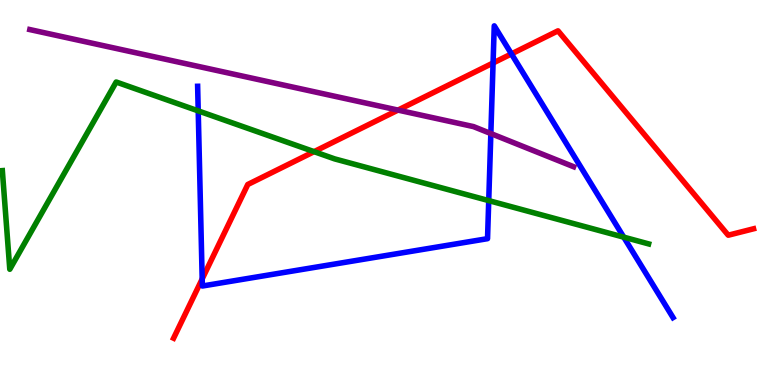[{'lines': ['blue', 'red'], 'intersections': [{'x': 2.61, 'y': 2.75}, {'x': 6.36, 'y': 8.36}, {'x': 6.6, 'y': 8.6}]}, {'lines': ['green', 'red'], 'intersections': [{'x': 4.05, 'y': 6.06}]}, {'lines': ['purple', 'red'], 'intersections': [{'x': 5.14, 'y': 7.14}]}, {'lines': ['blue', 'green'], 'intersections': [{'x': 2.56, 'y': 7.12}, {'x': 6.31, 'y': 4.79}, {'x': 8.05, 'y': 3.84}]}, {'lines': ['blue', 'purple'], 'intersections': [{'x': 6.33, 'y': 6.53}]}, {'lines': ['green', 'purple'], 'intersections': []}]